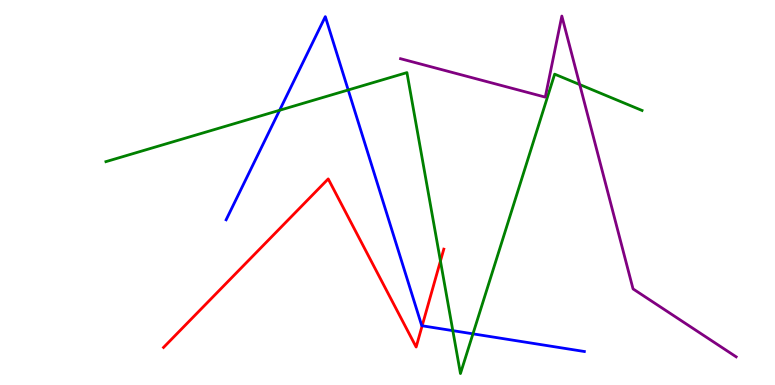[{'lines': ['blue', 'red'], 'intersections': [{'x': 5.45, 'y': 1.54}]}, {'lines': ['green', 'red'], 'intersections': [{'x': 5.68, 'y': 3.22}]}, {'lines': ['purple', 'red'], 'intersections': []}, {'lines': ['blue', 'green'], 'intersections': [{'x': 3.61, 'y': 7.14}, {'x': 4.49, 'y': 7.66}, {'x': 5.84, 'y': 1.41}, {'x': 6.1, 'y': 1.33}]}, {'lines': ['blue', 'purple'], 'intersections': []}, {'lines': ['green', 'purple'], 'intersections': [{'x': 7.48, 'y': 7.8}]}]